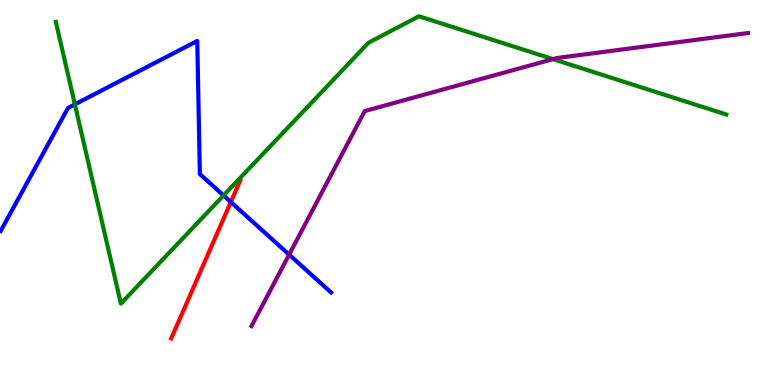[{'lines': ['blue', 'red'], 'intersections': [{'x': 2.98, 'y': 4.75}]}, {'lines': ['green', 'red'], 'intersections': []}, {'lines': ['purple', 'red'], 'intersections': []}, {'lines': ['blue', 'green'], 'intersections': [{'x': 0.966, 'y': 7.29}, {'x': 2.88, 'y': 4.92}]}, {'lines': ['blue', 'purple'], 'intersections': [{'x': 3.73, 'y': 3.39}]}, {'lines': ['green', 'purple'], 'intersections': [{'x': 7.14, 'y': 8.46}]}]